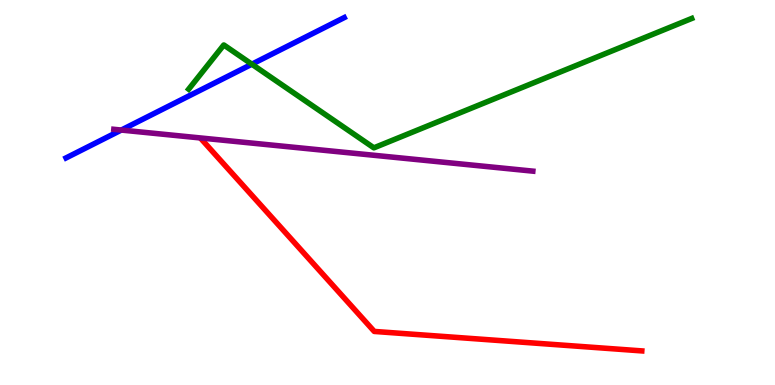[{'lines': ['blue', 'red'], 'intersections': []}, {'lines': ['green', 'red'], 'intersections': []}, {'lines': ['purple', 'red'], 'intersections': []}, {'lines': ['blue', 'green'], 'intersections': [{'x': 3.25, 'y': 8.33}]}, {'lines': ['blue', 'purple'], 'intersections': [{'x': 1.57, 'y': 6.62}]}, {'lines': ['green', 'purple'], 'intersections': []}]